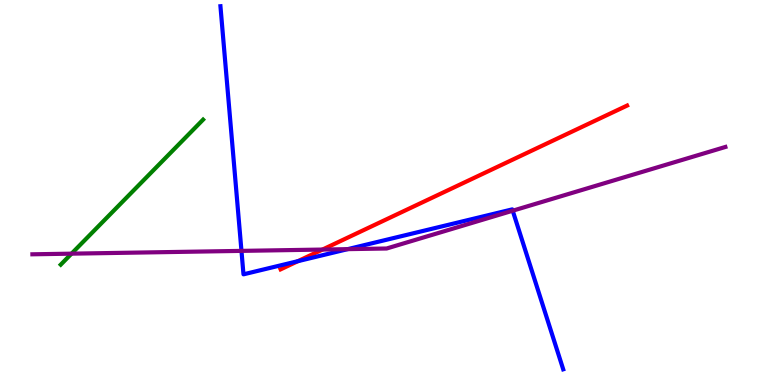[{'lines': ['blue', 'red'], 'intersections': [{'x': 3.84, 'y': 3.22}]}, {'lines': ['green', 'red'], 'intersections': []}, {'lines': ['purple', 'red'], 'intersections': [{'x': 4.16, 'y': 3.52}]}, {'lines': ['blue', 'green'], 'intersections': []}, {'lines': ['blue', 'purple'], 'intersections': [{'x': 3.12, 'y': 3.48}, {'x': 4.49, 'y': 3.53}, {'x': 6.62, 'y': 4.53}]}, {'lines': ['green', 'purple'], 'intersections': [{'x': 0.923, 'y': 3.41}]}]